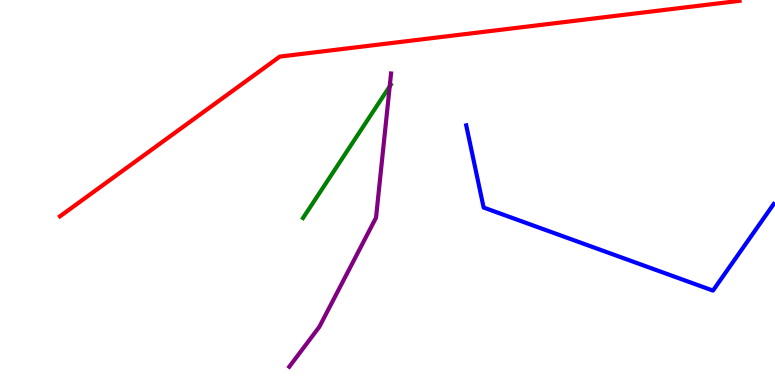[{'lines': ['blue', 'red'], 'intersections': []}, {'lines': ['green', 'red'], 'intersections': []}, {'lines': ['purple', 'red'], 'intersections': []}, {'lines': ['blue', 'green'], 'intersections': []}, {'lines': ['blue', 'purple'], 'intersections': []}, {'lines': ['green', 'purple'], 'intersections': [{'x': 5.03, 'y': 7.76}]}]